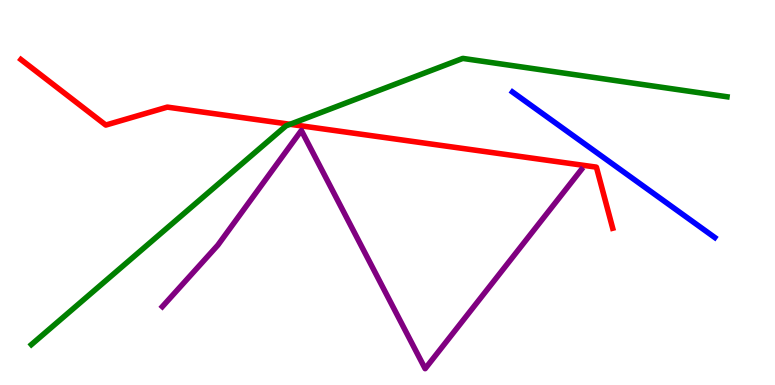[{'lines': ['blue', 'red'], 'intersections': []}, {'lines': ['green', 'red'], 'intersections': [{'x': 3.74, 'y': 6.77}]}, {'lines': ['purple', 'red'], 'intersections': []}, {'lines': ['blue', 'green'], 'intersections': []}, {'lines': ['blue', 'purple'], 'intersections': []}, {'lines': ['green', 'purple'], 'intersections': []}]